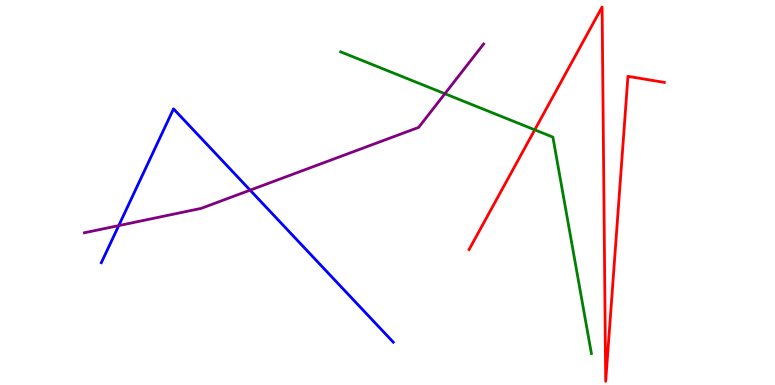[{'lines': ['blue', 'red'], 'intersections': []}, {'lines': ['green', 'red'], 'intersections': [{'x': 6.9, 'y': 6.63}]}, {'lines': ['purple', 'red'], 'intersections': []}, {'lines': ['blue', 'green'], 'intersections': []}, {'lines': ['blue', 'purple'], 'intersections': [{'x': 1.53, 'y': 4.14}, {'x': 3.23, 'y': 5.06}]}, {'lines': ['green', 'purple'], 'intersections': [{'x': 5.74, 'y': 7.57}]}]